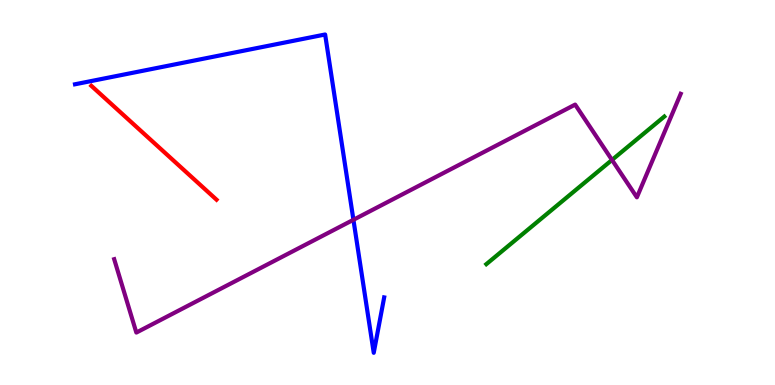[{'lines': ['blue', 'red'], 'intersections': []}, {'lines': ['green', 'red'], 'intersections': []}, {'lines': ['purple', 'red'], 'intersections': []}, {'lines': ['blue', 'green'], 'intersections': []}, {'lines': ['blue', 'purple'], 'intersections': [{'x': 4.56, 'y': 4.29}]}, {'lines': ['green', 'purple'], 'intersections': [{'x': 7.9, 'y': 5.85}]}]